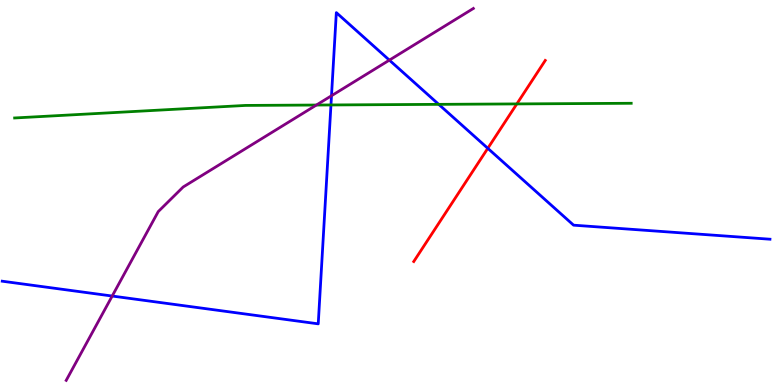[{'lines': ['blue', 'red'], 'intersections': [{'x': 6.29, 'y': 6.15}]}, {'lines': ['green', 'red'], 'intersections': [{'x': 6.67, 'y': 7.3}]}, {'lines': ['purple', 'red'], 'intersections': []}, {'lines': ['blue', 'green'], 'intersections': [{'x': 4.27, 'y': 7.27}, {'x': 5.66, 'y': 7.29}]}, {'lines': ['blue', 'purple'], 'intersections': [{'x': 1.45, 'y': 2.31}, {'x': 4.28, 'y': 7.51}, {'x': 5.02, 'y': 8.44}]}, {'lines': ['green', 'purple'], 'intersections': [{'x': 4.08, 'y': 7.27}]}]